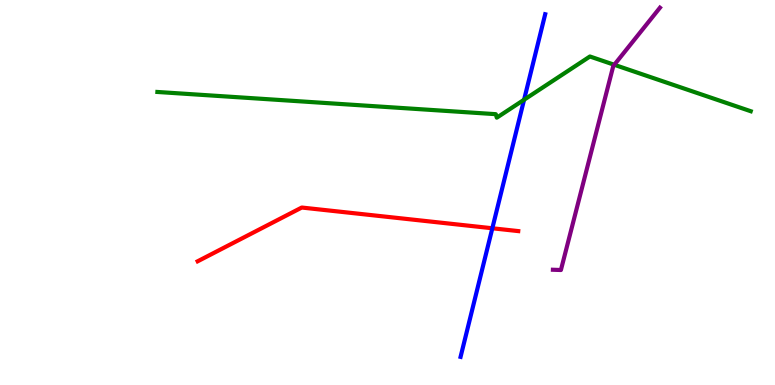[{'lines': ['blue', 'red'], 'intersections': [{'x': 6.35, 'y': 4.07}]}, {'lines': ['green', 'red'], 'intersections': []}, {'lines': ['purple', 'red'], 'intersections': []}, {'lines': ['blue', 'green'], 'intersections': [{'x': 6.76, 'y': 7.41}]}, {'lines': ['blue', 'purple'], 'intersections': []}, {'lines': ['green', 'purple'], 'intersections': [{'x': 7.93, 'y': 8.32}]}]